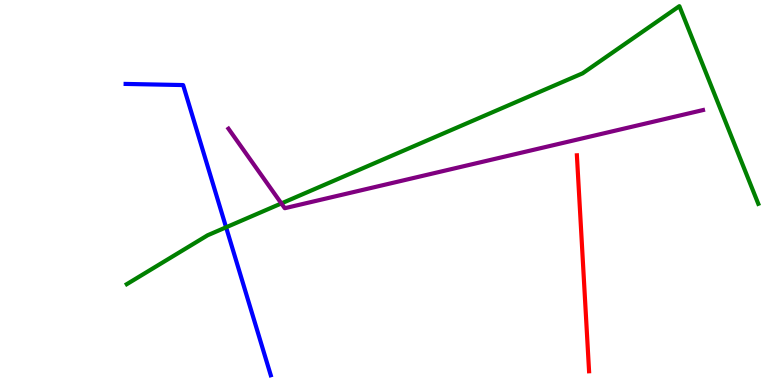[{'lines': ['blue', 'red'], 'intersections': []}, {'lines': ['green', 'red'], 'intersections': []}, {'lines': ['purple', 'red'], 'intersections': []}, {'lines': ['blue', 'green'], 'intersections': [{'x': 2.92, 'y': 4.1}]}, {'lines': ['blue', 'purple'], 'intersections': []}, {'lines': ['green', 'purple'], 'intersections': [{'x': 3.63, 'y': 4.72}]}]